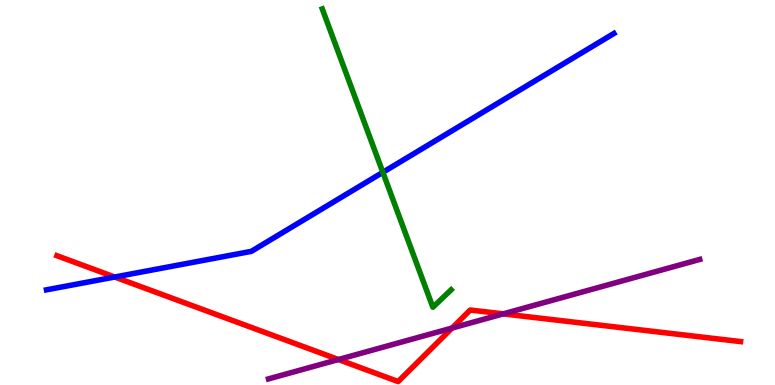[{'lines': ['blue', 'red'], 'intersections': [{'x': 1.48, 'y': 2.8}]}, {'lines': ['green', 'red'], 'intersections': []}, {'lines': ['purple', 'red'], 'intersections': [{'x': 4.37, 'y': 0.662}, {'x': 5.83, 'y': 1.48}, {'x': 6.49, 'y': 1.85}]}, {'lines': ['blue', 'green'], 'intersections': [{'x': 4.94, 'y': 5.52}]}, {'lines': ['blue', 'purple'], 'intersections': []}, {'lines': ['green', 'purple'], 'intersections': []}]